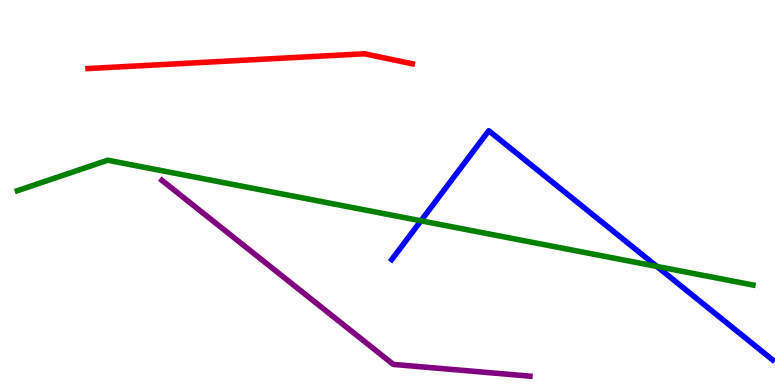[{'lines': ['blue', 'red'], 'intersections': []}, {'lines': ['green', 'red'], 'intersections': []}, {'lines': ['purple', 'red'], 'intersections': []}, {'lines': ['blue', 'green'], 'intersections': [{'x': 5.43, 'y': 4.26}, {'x': 8.48, 'y': 3.08}]}, {'lines': ['blue', 'purple'], 'intersections': []}, {'lines': ['green', 'purple'], 'intersections': []}]